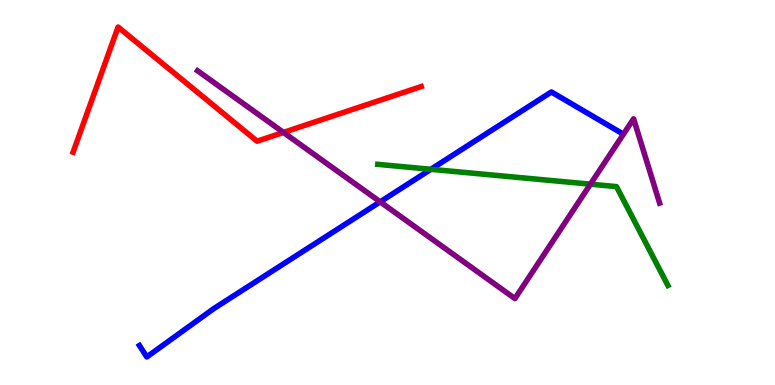[{'lines': ['blue', 'red'], 'intersections': []}, {'lines': ['green', 'red'], 'intersections': []}, {'lines': ['purple', 'red'], 'intersections': [{'x': 3.66, 'y': 6.56}]}, {'lines': ['blue', 'green'], 'intersections': [{'x': 5.56, 'y': 5.6}]}, {'lines': ['blue', 'purple'], 'intersections': [{'x': 4.91, 'y': 4.76}]}, {'lines': ['green', 'purple'], 'intersections': [{'x': 7.62, 'y': 5.22}]}]